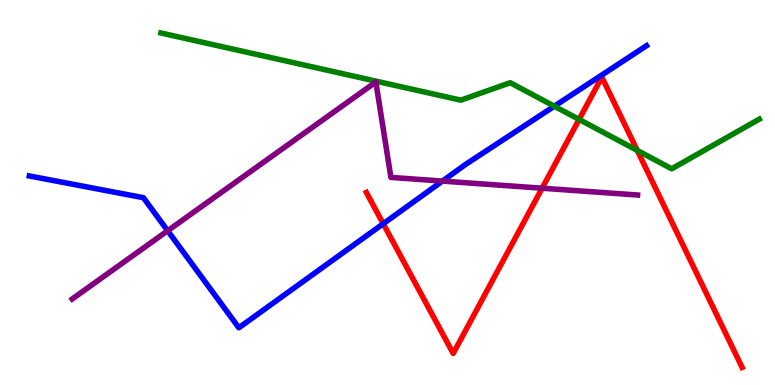[{'lines': ['blue', 'red'], 'intersections': [{'x': 4.94, 'y': 4.19}]}, {'lines': ['green', 'red'], 'intersections': [{'x': 7.47, 'y': 6.9}, {'x': 8.22, 'y': 6.09}]}, {'lines': ['purple', 'red'], 'intersections': [{'x': 6.99, 'y': 5.11}]}, {'lines': ['blue', 'green'], 'intersections': [{'x': 7.15, 'y': 7.24}]}, {'lines': ['blue', 'purple'], 'intersections': [{'x': 2.16, 'y': 4.01}, {'x': 5.71, 'y': 5.3}]}, {'lines': ['green', 'purple'], 'intersections': []}]